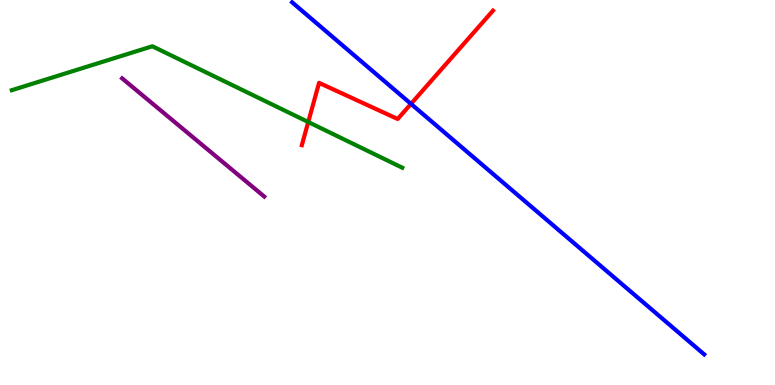[{'lines': ['blue', 'red'], 'intersections': [{'x': 5.3, 'y': 7.3}]}, {'lines': ['green', 'red'], 'intersections': [{'x': 3.98, 'y': 6.83}]}, {'lines': ['purple', 'red'], 'intersections': []}, {'lines': ['blue', 'green'], 'intersections': []}, {'lines': ['blue', 'purple'], 'intersections': []}, {'lines': ['green', 'purple'], 'intersections': []}]